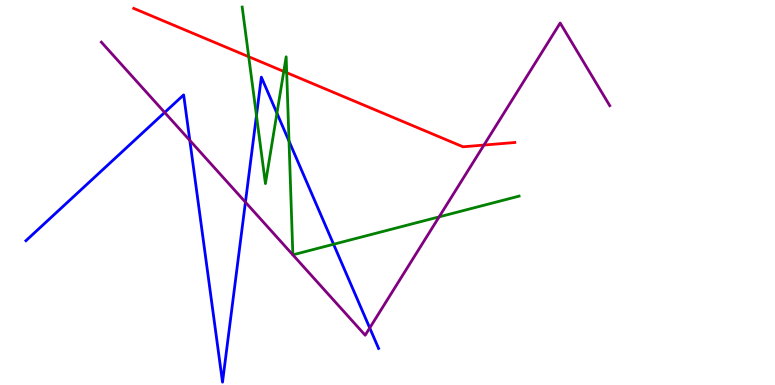[{'lines': ['blue', 'red'], 'intersections': []}, {'lines': ['green', 'red'], 'intersections': [{'x': 3.21, 'y': 8.53}, {'x': 3.66, 'y': 8.14}, {'x': 3.7, 'y': 8.11}]}, {'lines': ['purple', 'red'], 'intersections': [{'x': 6.24, 'y': 6.23}]}, {'lines': ['blue', 'green'], 'intersections': [{'x': 3.31, 'y': 7.0}, {'x': 3.57, 'y': 7.06}, {'x': 3.73, 'y': 6.33}, {'x': 4.3, 'y': 3.66}]}, {'lines': ['blue', 'purple'], 'intersections': [{'x': 2.12, 'y': 7.08}, {'x': 2.45, 'y': 6.35}, {'x': 3.17, 'y': 4.75}, {'x': 4.77, 'y': 1.48}]}, {'lines': ['green', 'purple'], 'intersections': [{'x': 5.67, 'y': 4.37}]}]